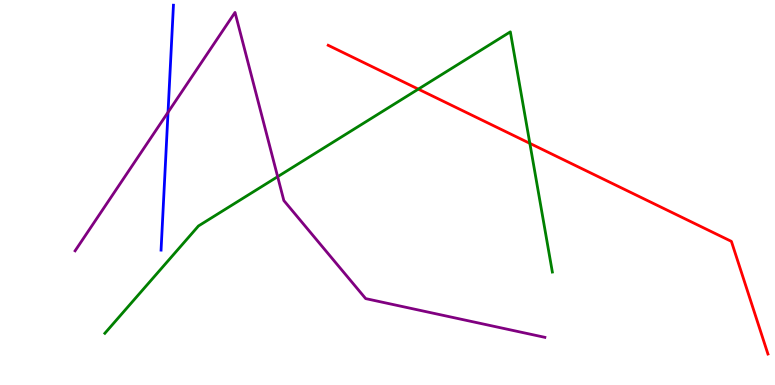[{'lines': ['blue', 'red'], 'intersections': []}, {'lines': ['green', 'red'], 'intersections': [{'x': 5.4, 'y': 7.69}, {'x': 6.84, 'y': 6.28}]}, {'lines': ['purple', 'red'], 'intersections': []}, {'lines': ['blue', 'green'], 'intersections': []}, {'lines': ['blue', 'purple'], 'intersections': [{'x': 2.17, 'y': 7.08}]}, {'lines': ['green', 'purple'], 'intersections': [{'x': 3.58, 'y': 5.41}]}]